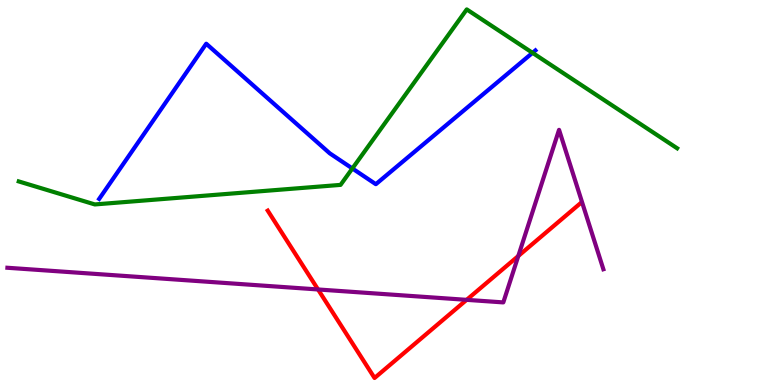[{'lines': ['blue', 'red'], 'intersections': []}, {'lines': ['green', 'red'], 'intersections': []}, {'lines': ['purple', 'red'], 'intersections': [{'x': 4.1, 'y': 2.48}, {'x': 6.02, 'y': 2.21}, {'x': 6.69, 'y': 3.35}]}, {'lines': ['blue', 'green'], 'intersections': [{'x': 4.55, 'y': 5.62}, {'x': 6.87, 'y': 8.63}]}, {'lines': ['blue', 'purple'], 'intersections': []}, {'lines': ['green', 'purple'], 'intersections': []}]